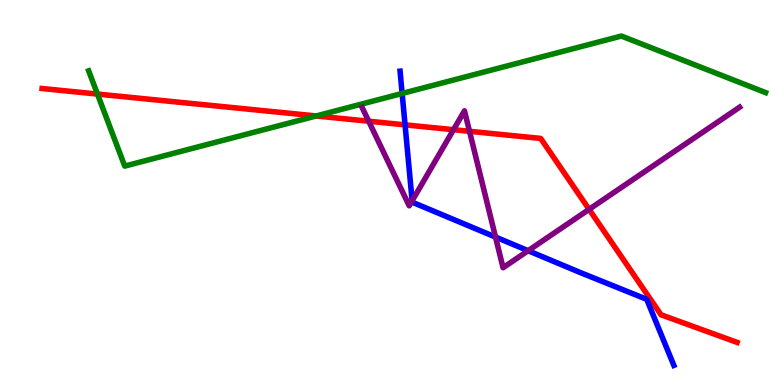[{'lines': ['blue', 'red'], 'intersections': [{'x': 5.23, 'y': 6.76}]}, {'lines': ['green', 'red'], 'intersections': [{'x': 1.26, 'y': 7.56}, {'x': 4.08, 'y': 6.99}]}, {'lines': ['purple', 'red'], 'intersections': [{'x': 4.76, 'y': 6.85}, {'x': 5.85, 'y': 6.63}, {'x': 6.06, 'y': 6.59}, {'x': 7.6, 'y': 4.56}]}, {'lines': ['blue', 'green'], 'intersections': [{'x': 5.19, 'y': 7.57}]}, {'lines': ['blue', 'purple'], 'intersections': [{'x': 5.32, 'y': 4.78}, {'x': 6.39, 'y': 3.84}, {'x': 6.81, 'y': 3.49}]}, {'lines': ['green', 'purple'], 'intersections': []}]